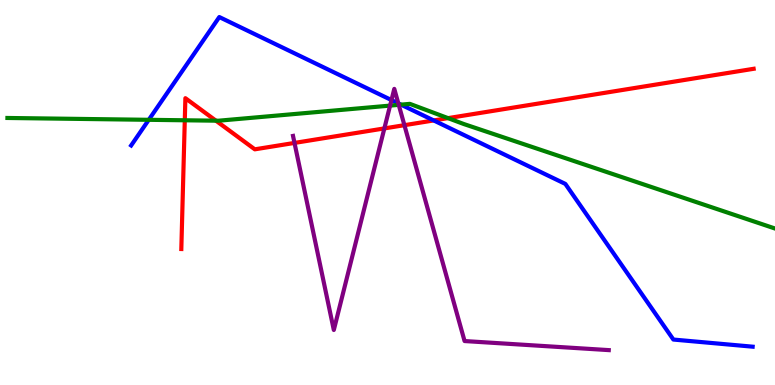[{'lines': ['blue', 'red'], 'intersections': [{'x': 5.6, 'y': 6.87}]}, {'lines': ['green', 'red'], 'intersections': [{'x': 2.38, 'y': 6.88}, {'x': 2.79, 'y': 6.87}, {'x': 5.78, 'y': 6.93}]}, {'lines': ['purple', 'red'], 'intersections': [{'x': 3.8, 'y': 6.29}, {'x': 4.96, 'y': 6.66}, {'x': 5.22, 'y': 6.75}]}, {'lines': ['blue', 'green'], 'intersections': [{'x': 1.92, 'y': 6.89}, {'x': 5.17, 'y': 7.28}]}, {'lines': ['blue', 'purple'], 'intersections': [{'x': 5.05, 'y': 7.4}, {'x': 5.14, 'y': 7.31}]}, {'lines': ['green', 'purple'], 'intersections': [{'x': 5.03, 'y': 7.26}, {'x': 5.14, 'y': 7.28}]}]